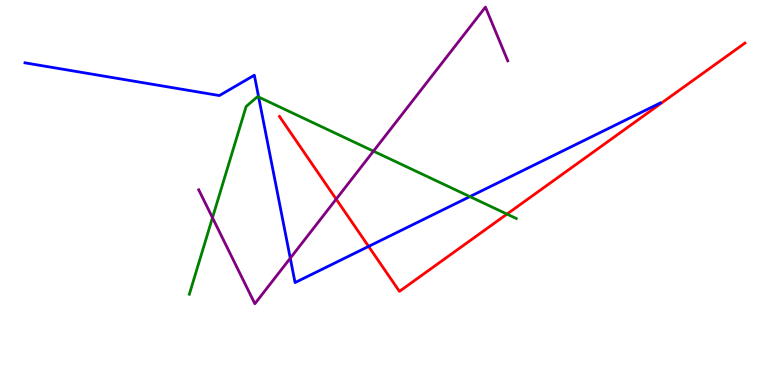[{'lines': ['blue', 'red'], 'intersections': [{'x': 4.76, 'y': 3.6}]}, {'lines': ['green', 'red'], 'intersections': [{'x': 6.54, 'y': 4.44}]}, {'lines': ['purple', 'red'], 'intersections': [{'x': 4.34, 'y': 4.83}]}, {'lines': ['blue', 'green'], 'intersections': [{'x': 3.34, 'y': 7.48}, {'x': 6.06, 'y': 4.89}]}, {'lines': ['blue', 'purple'], 'intersections': [{'x': 3.75, 'y': 3.29}]}, {'lines': ['green', 'purple'], 'intersections': [{'x': 2.74, 'y': 4.34}, {'x': 4.82, 'y': 6.07}]}]